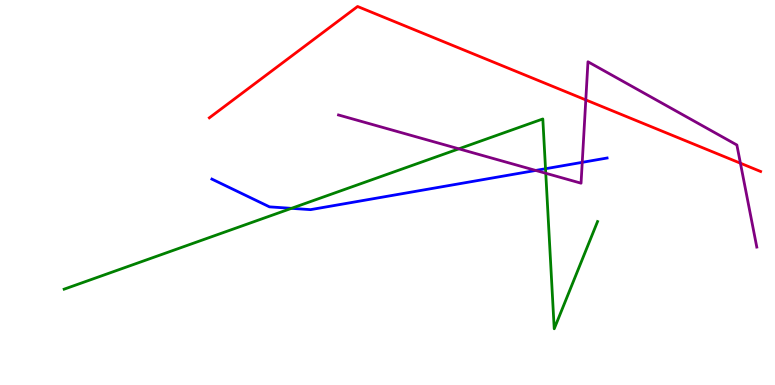[{'lines': ['blue', 'red'], 'intersections': []}, {'lines': ['green', 'red'], 'intersections': []}, {'lines': ['purple', 'red'], 'intersections': [{'x': 7.56, 'y': 7.4}, {'x': 9.55, 'y': 5.76}]}, {'lines': ['blue', 'green'], 'intersections': [{'x': 3.76, 'y': 4.59}, {'x': 7.04, 'y': 5.62}]}, {'lines': ['blue', 'purple'], 'intersections': [{'x': 6.91, 'y': 5.57}, {'x': 7.51, 'y': 5.78}]}, {'lines': ['green', 'purple'], 'intersections': [{'x': 5.92, 'y': 6.13}, {'x': 7.04, 'y': 5.5}]}]